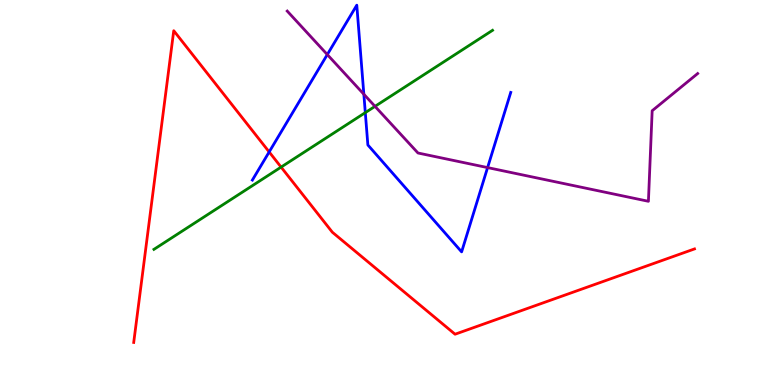[{'lines': ['blue', 'red'], 'intersections': [{'x': 3.47, 'y': 6.05}]}, {'lines': ['green', 'red'], 'intersections': [{'x': 3.63, 'y': 5.66}]}, {'lines': ['purple', 'red'], 'intersections': []}, {'lines': ['blue', 'green'], 'intersections': [{'x': 4.71, 'y': 7.07}]}, {'lines': ['blue', 'purple'], 'intersections': [{'x': 4.22, 'y': 8.58}, {'x': 4.69, 'y': 7.55}, {'x': 6.29, 'y': 5.65}]}, {'lines': ['green', 'purple'], 'intersections': [{'x': 4.84, 'y': 7.24}]}]